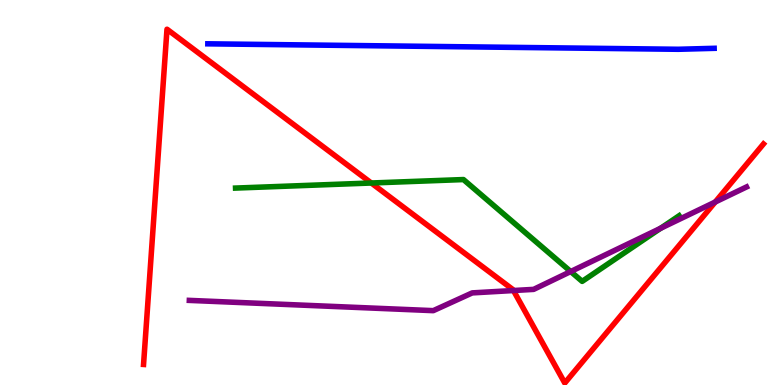[{'lines': ['blue', 'red'], 'intersections': []}, {'lines': ['green', 'red'], 'intersections': [{'x': 4.79, 'y': 5.25}]}, {'lines': ['purple', 'red'], 'intersections': [{'x': 6.63, 'y': 2.45}, {'x': 9.23, 'y': 4.75}]}, {'lines': ['blue', 'green'], 'intersections': []}, {'lines': ['blue', 'purple'], 'intersections': []}, {'lines': ['green', 'purple'], 'intersections': [{'x': 7.36, 'y': 2.95}, {'x': 8.52, 'y': 4.07}]}]